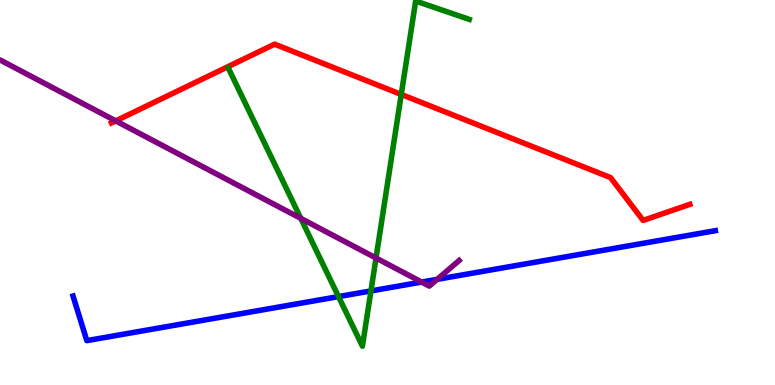[{'lines': ['blue', 'red'], 'intersections': []}, {'lines': ['green', 'red'], 'intersections': [{'x': 5.18, 'y': 7.55}]}, {'lines': ['purple', 'red'], 'intersections': [{'x': 1.49, 'y': 6.86}]}, {'lines': ['blue', 'green'], 'intersections': [{'x': 4.37, 'y': 2.3}, {'x': 4.79, 'y': 2.44}]}, {'lines': ['blue', 'purple'], 'intersections': [{'x': 5.44, 'y': 2.67}, {'x': 5.64, 'y': 2.74}]}, {'lines': ['green', 'purple'], 'intersections': [{'x': 3.88, 'y': 4.33}, {'x': 4.85, 'y': 3.3}]}]